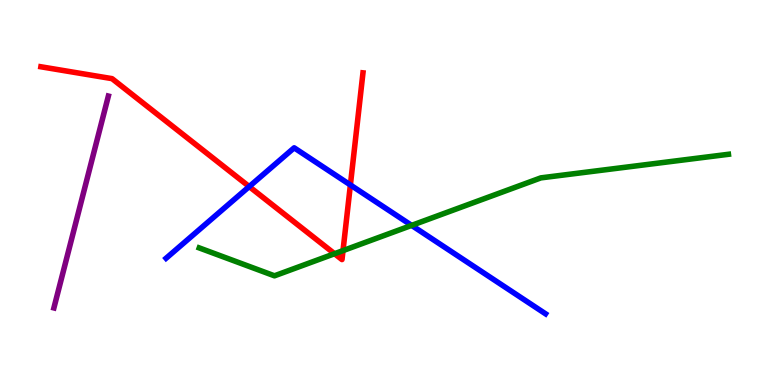[{'lines': ['blue', 'red'], 'intersections': [{'x': 3.22, 'y': 5.15}, {'x': 4.52, 'y': 5.2}]}, {'lines': ['green', 'red'], 'intersections': [{'x': 4.32, 'y': 3.41}, {'x': 4.43, 'y': 3.49}]}, {'lines': ['purple', 'red'], 'intersections': []}, {'lines': ['blue', 'green'], 'intersections': [{'x': 5.31, 'y': 4.15}]}, {'lines': ['blue', 'purple'], 'intersections': []}, {'lines': ['green', 'purple'], 'intersections': []}]